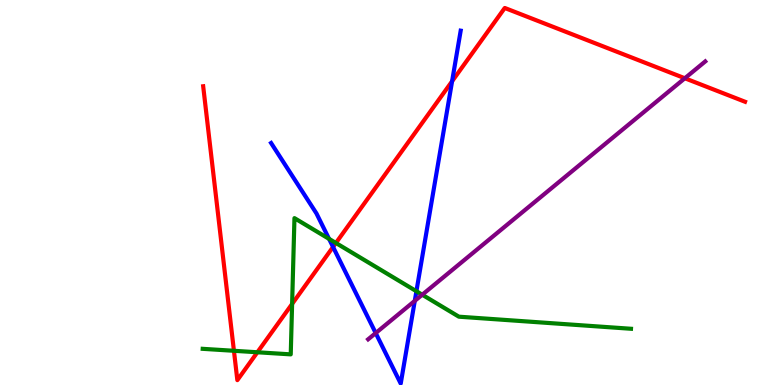[{'lines': ['blue', 'red'], 'intersections': [{'x': 4.3, 'y': 3.59}, {'x': 5.83, 'y': 7.89}]}, {'lines': ['green', 'red'], 'intersections': [{'x': 3.02, 'y': 0.888}, {'x': 3.32, 'y': 0.85}, {'x': 3.77, 'y': 2.11}, {'x': 4.33, 'y': 3.69}]}, {'lines': ['purple', 'red'], 'intersections': [{'x': 8.84, 'y': 7.97}]}, {'lines': ['blue', 'green'], 'intersections': [{'x': 4.25, 'y': 3.8}, {'x': 5.37, 'y': 2.44}]}, {'lines': ['blue', 'purple'], 'intersections': [{'x': 4.85, 'y': 1.35}, {'x': 5.35, 'y': 2.19}]}, {'lines': ['green', 'purple'], 'intersections': [{'x': 5.45, 'y': 2.34}]}]